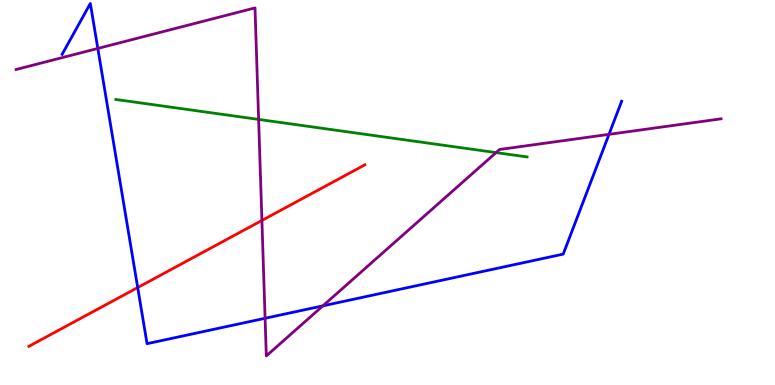[{'lines': ['blue', 'red'], 'intersections': [{'x': 1.78, 'y': 2.53}]}, {'lines': ['green', 'red'], 'intersections': []}, {'lines': ['purple', 'red'], 'intersections': [{'x': 3.38, 'y': 4.27}]}, {'lines': ['blue', 'green'], 'intersections': []}, {'lines': ['blue', 'purple'], 'intersections': [{'x': 1.26, 'y': 8.74}, {'x': 3.42, 'y': 1.73}, {'x': 4.17, 'y': 2.06}, {'x': 7.86, 'y': 6.51}]}, {'lines': ['green', 'purple'], 'intersections': [{'x': 3.34, 'y': 6.9}, {'x': 6.4, 'y': 6.04}]}]